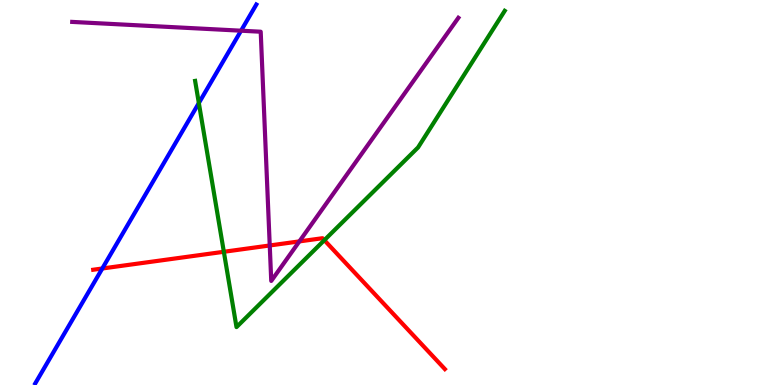[{'lines': ['blue', 'red'], 'intersections': [{'x': 1.32, 'y': 3.03}]}, {'lines': ['green', 'red'], 'intersections': [{'x': 2.89, 'y': 3.46}, {'x': 4.18, 'y': 3.76}]}, {'lines': ['purple', 'red'], 'intersections': [{'x': 3.48, 'y': 3.62}, {'x': 3.86, 'y': 3.73}]}, {'lines': ['blue', 'green'], 'intersections': [{'x': 2.57, 'y': 7.32}]}, {'lines': ['blue', 'purple'], 'intersections': [{'x': 3.11, 'y': 9.2}]}, {'lines': ['green', 'purple'], 'intersections': []}]